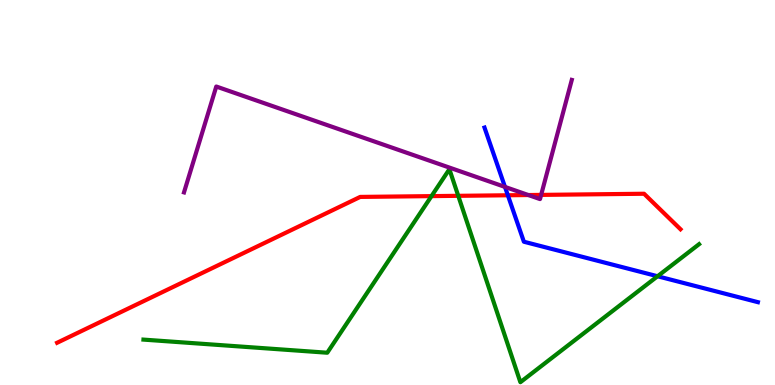[{'lines': ['blue', 'red'], 'intersections': [{'x': 6.55, 'y': 4.93}]}, {'lines': ['green', 'red'], 'intersections': [{'x': 5.57, 'y': 4.91}, {'x': 5.91, 'y': 4.91}]}, {'lines': ['purple', 'red'], 'intersections': [{'x': 6.82, 'y': 4.93}, {'x': 6.98, 'y': 4.94}]}, {'lines': ['blue', 'green'], 'intersections': [{'x': 8.48, 'y': 2.82}]}, {'lines': ['blue', 'purple'], 'intersections': [{'x': 6.52, 'y': 5.15}]}, {'lines': ['green', 'purple'], 'intersections': []}]